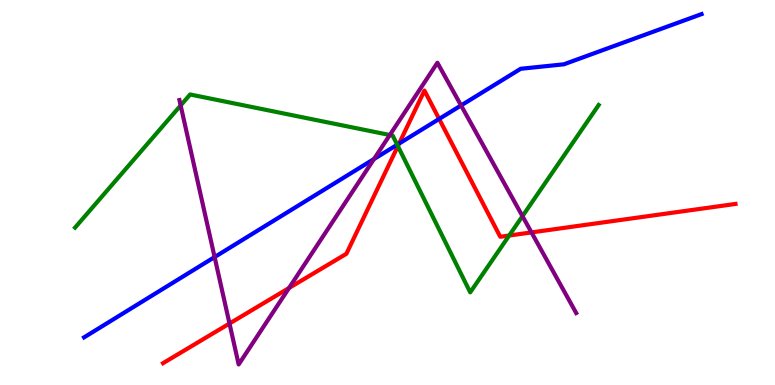[{'lines': ['blue', 'red'], 'intersections': [{'x': 5.15, 'y': 6.27}, {'x': 5.67, 'y': 6.91}]}, {'lines': ['green', 'red'], 'intersections': [{'x': 5.13, 'y': 6.21}, {'x': 6.57, 'y': 3.88}]}, {'lines': ['purple', 'red'], 'intersections': [{'x': 2.96, 'y': 1.6}, {'x': 3.73, 'y': 2.52}, {'x': 6.86, 'y': 3.96}]}, {'lines': ['blue', 'green'], 'intersections': [{'x': 5.13, 'y': 6.24}]}, {'lines': ['blue', 'purple'], 'intersections': [{'x': 2.77, 'y': 3.32}, {'x': 4.83, 'y': 5.87}, {'x': 5.95, 'y': 7.26}]}, {'lines': ['green', 'purple'], 'intersections': [{'x': 2.33, 'y': 7.26}, {'x': 5.03, 'y': 6.49}, {'x': 6.74, 'y': 4.39}]}]